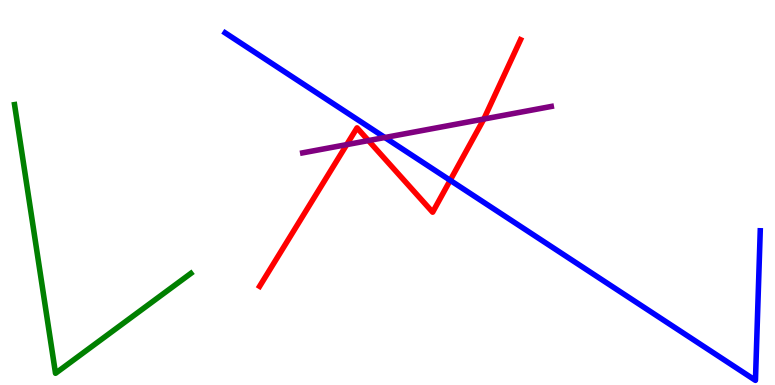[{'lines': ['blue', 'red'], 'intersections': [{'x': 5.81, 'y': 5.32}]}, {'lines': ['green', 'red'], 'intersections': []}, {'lines': ['purple', 'red'], 'intersections': [{'x': 4.47, 'y': 6.24}, {'x': 4.75, 'y': 6.35}, {'x': 6.24, 'y': 6.91}]}, {'lines': ['blue', 'green'], 'intersections': []}, {'lines': ['blue', 'purple'], 'intersections': [{'x': 4.97, 'y': 6.43}]}, {'lines': ['green', 'purple'], 'intersections': []}]